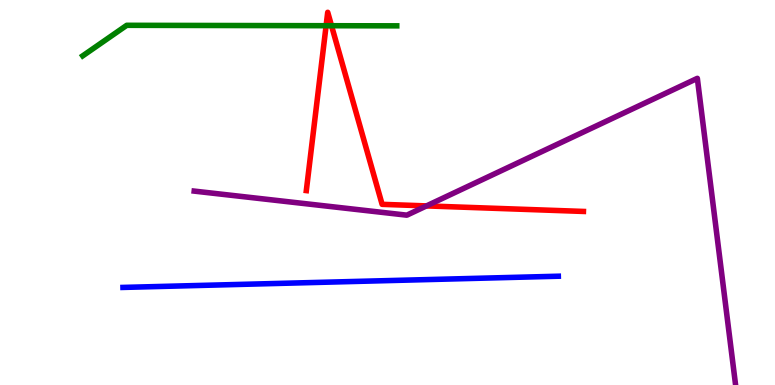[{'lines': ['blue', 'red'], 'intersections': []}, {'lines': ['green', 'red'], 'intersections': [{'x': 4.21, 'y': 9.33}, {'x': 4.28, 'y': 9.33}]}, {'lines': ['purple', 'red'], 'intersections': [{'x': 5.5, 'y': 4.65}]}, {'lines': ['blue', 'green'], 'intersections': []}, {'lines': ['blue', 'purple'], 'intersections': []}, {'lines': ['green', 'purple'], 'intersections': []}]